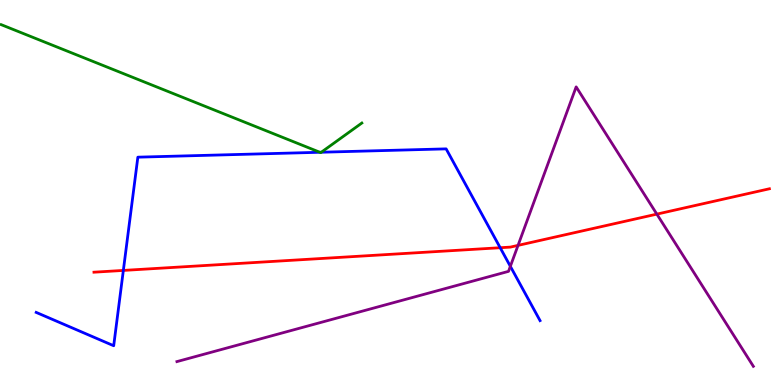[{'lines': ['blue', 'red'], 'intersections': [{'x': 1.59, 'y': 2.98}, {'x': 6.45, 'y': 3.57}]}, {'lines': ['green', 'red'], 'intersections': []}, {'lines': ['purple', 'red'], 'intersections': [{'x': 6.68, 'y': 3.63}, {'x': 8.48, 'y': 4.44}]}, {'lines': ['blue', 'green'], 'intersections': [{'x': 4.13, 'y': 6.04}, {'x': 4.15, 'y': 6.05}]}, {'lines': ['blue', 'purple'], 'intersections': [{'x': 6.59, 'y': 3.08}]}, {'lines': ['green', 'purple'], 'intersections': []}]